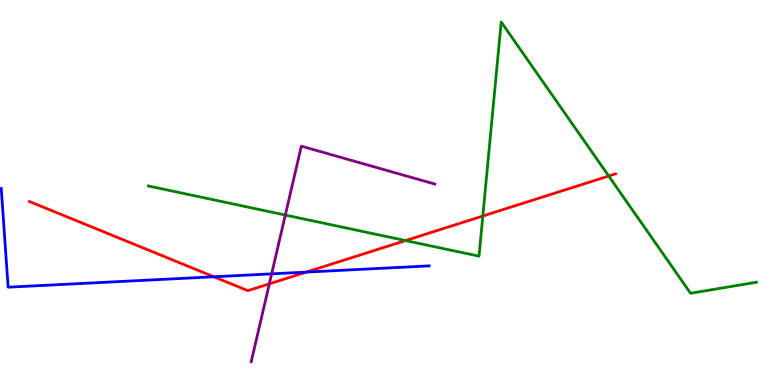[{'lines': ['blue', 'red'], 'intersections': [{'x': 2.76, 'y': 2.81}, {'x': 3.95, 'y': 2.93}]}, {'lines': ['green', 'red'], 'intersections': [{'x': 5.23, 'y': 3.75}, {'x': 6.23, 'y': 4.39}, {'x': 7.85, 'y': 5.43}]}, {'lines': ['purple', 'red'], 'intersections': [{'x': 3.48, 'y': 2.63}]}, {'lines': ['blue', 'green'], 'intersections': []}, {'lines': ['blue', 'purple'], 'intersections': [{'x': 3.51, 'y': 2.89}]}, {'lines': ['green', 'purple'], 'intersections': [{'x': 3.68, 'y': 4.41}]}]